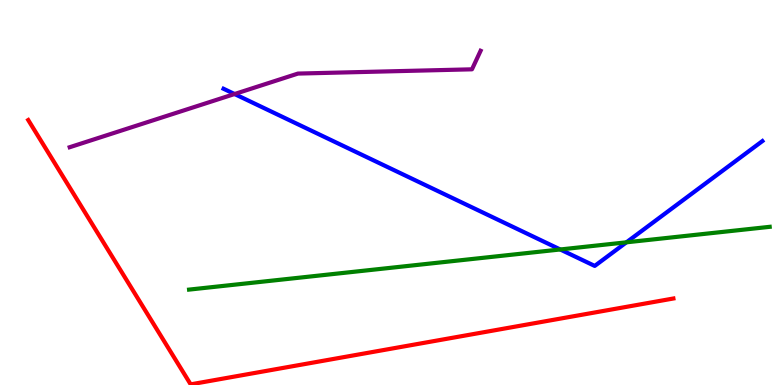[{'lines': ['blue', 'red'], 'intersections': []}, {'lines': ['green', 'red'], 'intersections': []}, {'lines': ['purple', 'red'], 'intersections': []}, {'lines': ['blue', 'green'], 'intersections': [{'x': 7.23, 'y': 3.52}, {'x': 8.08, 'y': 3.71}]}, {'lines': ['blue', 'purple'], 'intersections': [{'x': 3.03, 'y': 7.56}]}, {'lines': ['green', 'purple'], 'intersections': []}]